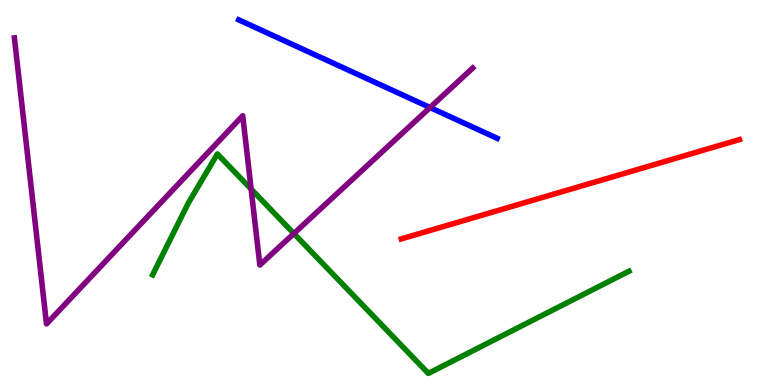[{'lines': ['blue', 'red'], 'intersections': []}, {'lines': ['green', 'red'], 'intersections': []}, {'lines': ['purple', 'red'], 'intersections': []}, {'lines': ['blue', 'green'], 'intersections': []}, {'lines': ['blue', 'purple'], 'intersections': [{'x': 5.55, 'y': 7.21}]}, {'lines': ['green', 'purple'], 'intersections': [{'x': 3.24, 'y': 5.09}, {'x': 3.79, 'y': 3.93}]}]